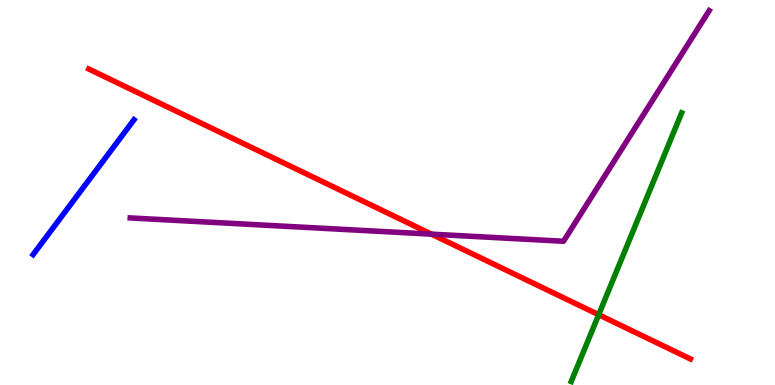[{'lines': ['blue', 'red'], 'intersections': []}, {'lines': ['green', 'red'], 'intersections': [{'x': 7.72, 'y': 1.83}]}, {'lines': ['purple', 'red'], 'intersections': [{'x': 5.57, 'y': 3.92}]}, {'lines': ['blue', 'green'], 'intersections': []}, {'lines': ['blue', 'purple'], 'intersections': []}, {'lines': ['green', 'purple'], 'intersections': []}]